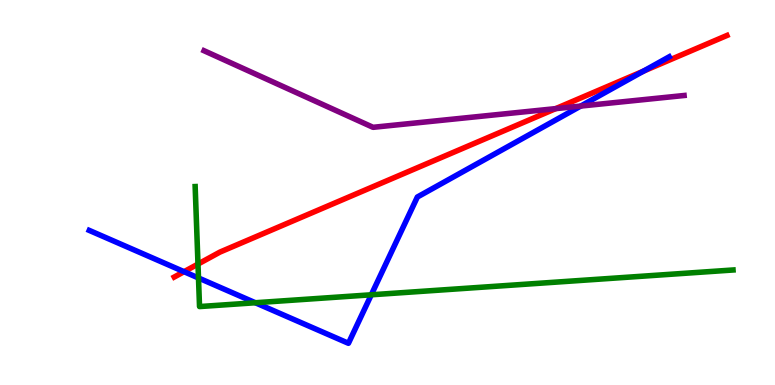[{'lines': ['blue', 'red'], 'intersections': [{'x': 2.37, 'y': 2.94}, {'x': 8.3, 'y': 8.15}]}, {'lines': ['green', 'red'], 'intersections': [{'x': 2.55, 'y': 3.14}]}, {'lines': ['purple', 'red'], 'intersections': [{'x': 7.17, 'y': 7.18}]}, {'lines': ['blue', 'green'], 'intersections': [{'x': 2.56, 'y': 2.78}, {'x': 3.29, 'y': 2.14}, {'x': 4.79, 'y': 2.34}]}, {'lines': ['blue', 'purple'], 'intersections': [{'x': 7.49, 'y': 7.24}]}, {'lines': ['green', 'purple'], 'intersections': []}]